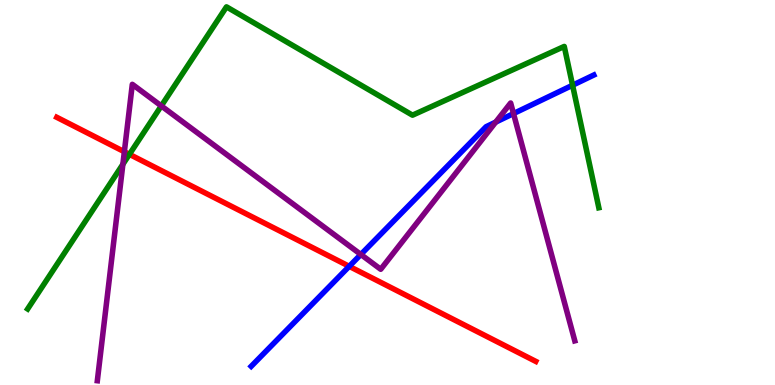[{'lines': ['blue', 'red'], 'intersections': [{'x': 4.51, 'y': 3.08}]}, {'lines': ['green', 'red'], 'intersections': [{'x': 1.67, 'y': 5.99}]}, {'lines': ['purple', 'red'], 'intersections': [{'x': 1.6, 'y': 6.06}]}, {'lines': ['blue', 'green'], 'intersections': [{'x': 7.39, 'y': 7.79}]}, {'lines': ['blue', 'purple'], 'intersections': [{'x': 4.66, 'y': 3.39}, {'x': 6.4, 'y': 6.83}, {'x': 6.63, 'y': 7.05}]}, {'lines': ['green', 'purple'], 'intersections': [{'x': 1.59, 'y': 5.73}, {'x': 2.08, 'y': 7.25}]}]